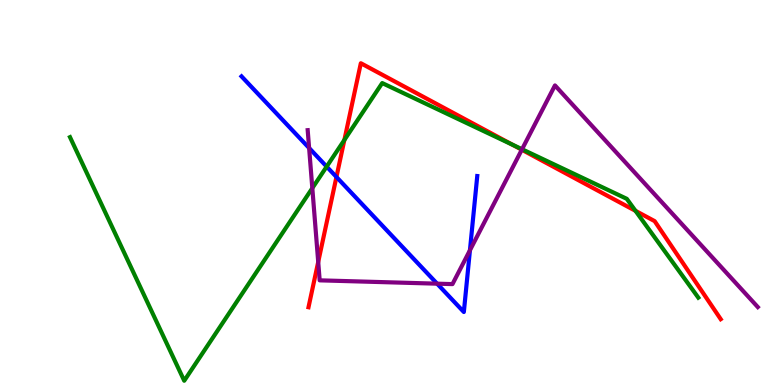[{'lines': ['blue', 'red'], 'intersections': [{'x': 4.34, 'y': 5.4}]}, {'lines': ['green', 'red'], 'intersections': [{'x': 4.44, 'y': 6.36}, {'x': 6.61, 'y': 6.24}, {'x': 8.2, 'y': 4.52}]}, {'lines': ['purple', 'red'], 'intersections': [{'x': 4.11, 'y': 3.2}, {'x': 6.73, 'y': 6.11}]}, {'lines': ['blue', 'green'], 'intersections': [{'x': 4.21, 'y': 5.67}]}, {'lines': ['blue', 'purple'], 'intersections': [{'x': 3.99, 'y': 6.16}, {'x': 5.64, 'y': 2.63}, {'x': 6.06, 'y': 3.5}]}, {'lines': ['green', 'purple'], 'intersections': [{'x': 4.03, 'y': 5.11}, {'x': 6.74, 'y': 6.12}]}]